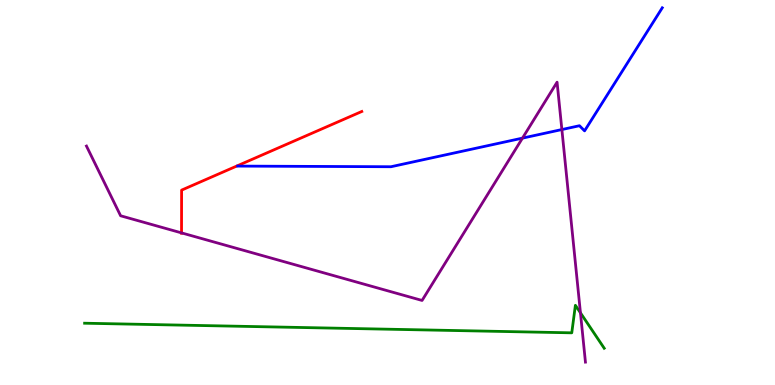[{'lines': ['blue', 'red'], 'intersections': []}, {'lines': ['green', 'red'], 'intersections': []}, {'lines': ['purple', 'red'], 'intersections': [{'x': 2.34, 'y': 3.95}]}, {'lines': ['blue', 'green'], 'intersections': []}, {'lines': ['blue', 'purple'], 'intersections': [{'x': 6.74, 'y': 6.41}, {'x': 7.25, 'y': 6.64}]}, {'lines': ['green', 'purple'], 'intersections': [{'x': 7.49, 'y': 1.87}]}]